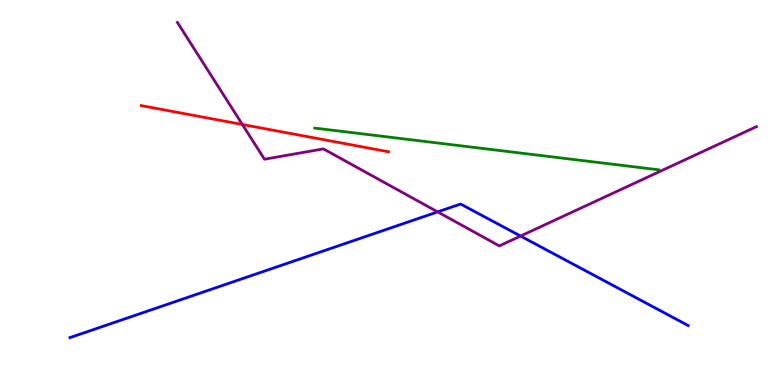[{'lines': ['blue', 'red'], 'intersections': []}, {'lines': ['green', 'red'], 'intersections': []}, {'lines': ['purple', 'red'], 'intersections': [{'x': 3.13, 'y': 6.77}]}, {'lines': ['blue', 'green'], 'intersections': []}, {'lines': ['blue', 'purple'], 'intersections': [{'x': 5.65, 'y': 4.5}, {'x': 6.72, 'y': 3.87}]}, {'lines': ['green', 'purple'], 'intersections': []}]